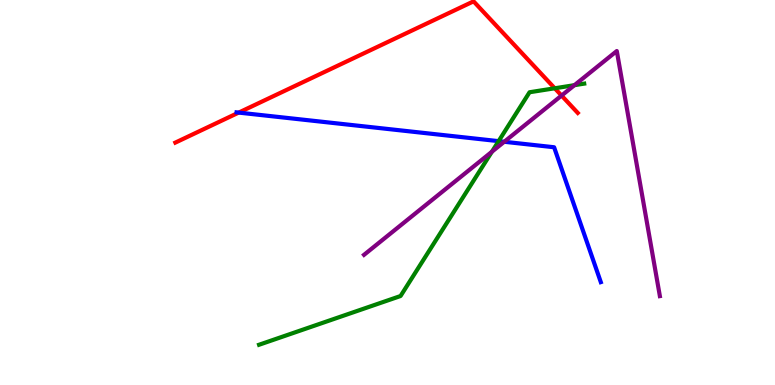[{'lines': ['blue', 'red'], 'intersections': [{'x': 3.08, 'y': 7.08}]}, {'lines': ['green', 'red'], 'intersections': [{'x': 7.16, 'y': 7.71}]}, {'lines': ['purple', 'red'], 'intersections': [{'x': 7.25, 'y': 7.52}]}, {'lines': ['blue', 'green'], 'intersections': [{'x': 6.43, 'y': 6.33}]}, {'lines': ['blue', 'purple'], 'intersections': [{'x': 6.51, 'y': 6.32}]}, {'lines': ['green', 'purple'], 'intersections': [{'x': 6.35, 'y': 6.06}, {'x': 7.41, 'y': 7.79}]}]